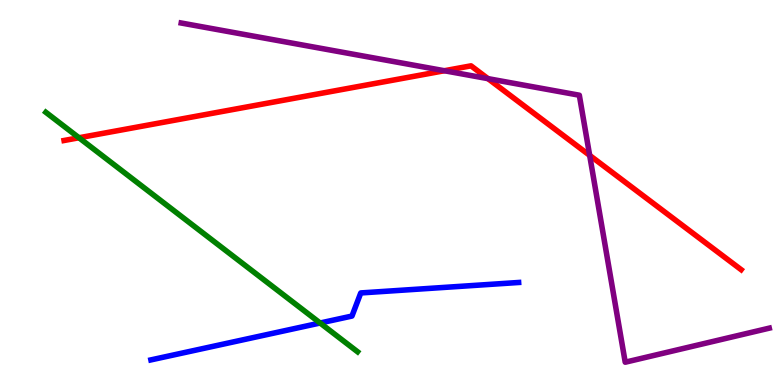[{'lines': ['blue', 'red'], 'intersections': []}, {'lines': ['green', 'red'], 'intersections': [{'x': 1.02, 'y': 6.42}]}, {'lines': ['purple', 'red'], 'intersections': [{'x': 5.73, 'y': 8.16}, {'x': 6.3, 'y': 7.96}, {'x': 7.61, 'y': 5.96}]}, {'lines': ['blue', 'green'], 'intersections': [{'x': 4.13, 'y': 1.61}]}, {'lines': ['blue', 'purple'], 'intersections': []}, {'lines': ['green', 'purple'], 'intersections': []}]